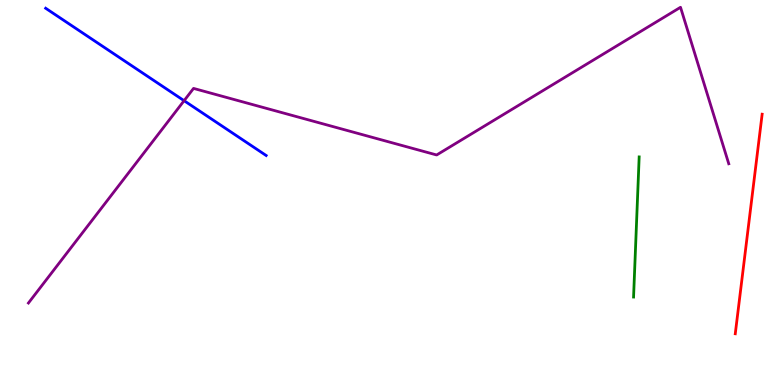[{'lines': ['blue', 'red'], 'intersections': []}, {'lines': ['green', 'red'], 'intersections': []}, {'lines': ['purple', 'red'], 'intersections': []}, {'lines': ['blue', 'green'], 'intersections': []}, {'lines': ['blue', 'purple'], 'intersections': [{'x': 2.38, 'y': 7.38}]}, {'lines': ['green', 'purple'], 'intersections': []}]